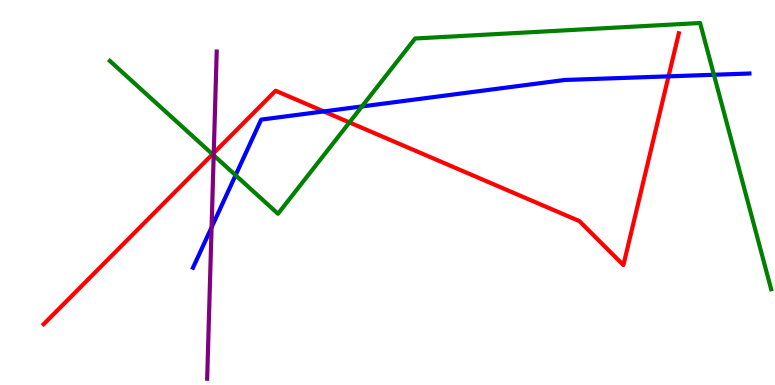[{'lines': ['blue', 'red'], 'intersections': [{'x': 4.18, 'y': 7.11}, {'x': 8.63, 'y': 8.02}]}, {'lines': ['green', 'red'], 'intersections': [{'x': 2.74, 'y': 5.99}, {'x': 4.51, 'y': 6.82}]}, {'lines': ['purple', 'red'], 'intersections': [{'x': 2.76, 'y': 6.03}]}, {'lines': ['blue', 'green'], 'intersections': [{'x': 3.04, 'y': 5.45}, {'x': 4.67, 'y': 7.24}, {'x': 9.21, 'y': 8.06}]}, {'lines': ['blue', 'purple'], 'intersections': [{'x': 2.73, 'y': 4.09}]}, {'lines': ['green', 'purple'], 'intersections': [{'x': 2.76, 'y': 5.97}]}]